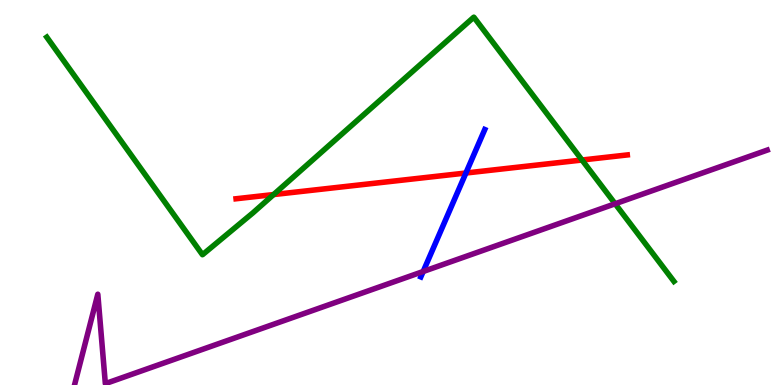[{'lines': ['blue', 'red'], 'intersections': [{'x': 6.01, 'y': 5.51}]}, {'lines': ['green', 'red'], 'intersections': [{'x': 3.53, 'y': 4.95}, {'x': 7.51, 'y': 5.84}]}, {'lines': ['purple', 'red'], 'intersections': []}, {'lines': ['blue', 'green'], 'intersections': []}, {'lines': ['blue', 'purple'], 'intersections': [{'x': 5.46, 'y': 2.95}]}, {'lines': ['green', 'purple'], 'intersections': [{'x': 7.94, 'y': 4.71}]}]